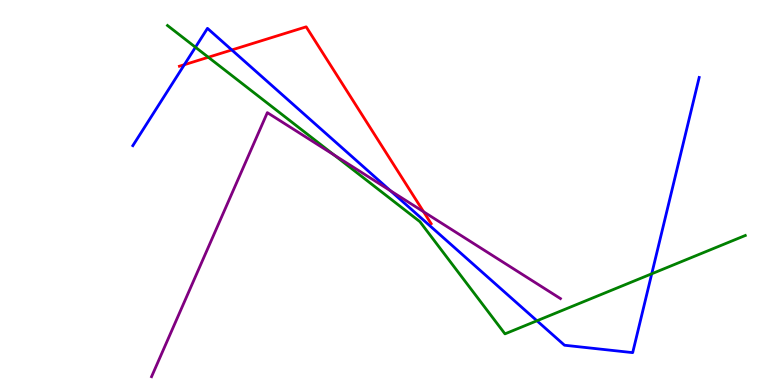[{'lines': ['blue', 'red'], 'intersections': [{'x': 2.38, 'y': 8.32}, {'x': 2.99, 'y': 8.7}]}, {'lines': ['green', 'red'], 'intersections': [{'x': 2.69, 'y': 8.51}]}, {'lines': ['purple', 'red'], 'intersections': [{'x': 5.47, 'y': 4.5}]}, {'lines': ['blue', 'green'], 'intersections': [{'x': 2.52, 'y': 8.77}, {'x': 6.93, 'y': 1.67}, {'x': 8.41, 'y': 2.89}]}, {'lines': ['blue', 'purple'], 'intersections': [{'x': 5.04, 'y': 5.05}]}, {'lines': ['green', 'purple'], 'intersections': [{'x': 4.31, 'y': 5.97}]}]